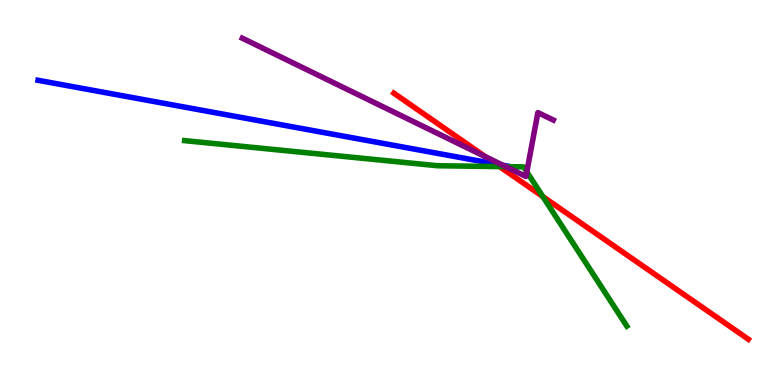[{'lines': ['blue', 'red'], 'intersections': [{'x': 6.4, 'y': 5.74}]}, {'lines': ['green', 'red'], 'intersections': [{'x': 6.45, 'y': 5.67}, {'x': 7.0, 'y': 4.89}]}, {'lines': ['purple', 'red'], 'intersections': [{'x': 6.26, 'y': 5.93}]}, {'lines': ['blue', 'green'], 'intersections': [{'x': 6.59, 'y': 5.67}]}, {'lines': ['blue', 'purple'], 'intersections': [{'x': 6.49, 'y': 5.71}]}, {'lines': ['green', 'purple'], 'intersections': [{'x': 6.53, 'y': 5.67}, {'x': 6.8, 'y': 5.54}]}]